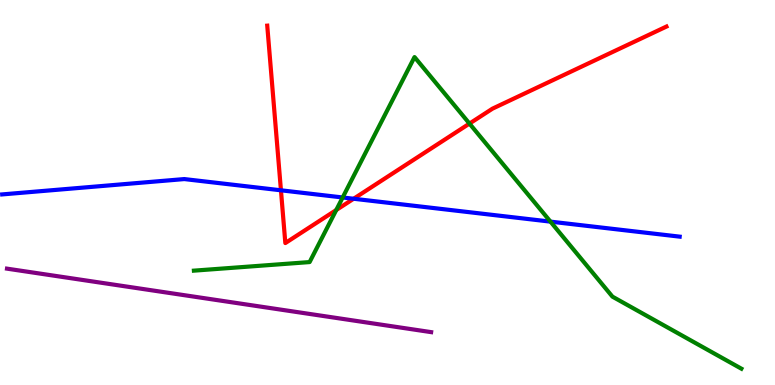[{'lines': ['blue', 'red'], 'intersections': [{'x': 3.63, 'y': 5.06}, {'x': 4.56, 'y': 4.84}]}, {'lines': ['green', 'red'], 'intersections': [{'x': 4.34, 'y': 4.54}, {'x': 6.06, 'y': 6.79}]}, {'lines': ['purple', 'red'], 'intersections': []}, {'lines': ['blue', 'green'], 'intersections': [{'x': 4.42, 'y': 4.87}, {'x': 7.1, 'y': 4.24}]}, {'lines': ['blue', 'purple'], 'intersections': []}, {'lines': ['green', 'purple'], 'intersections': []}]